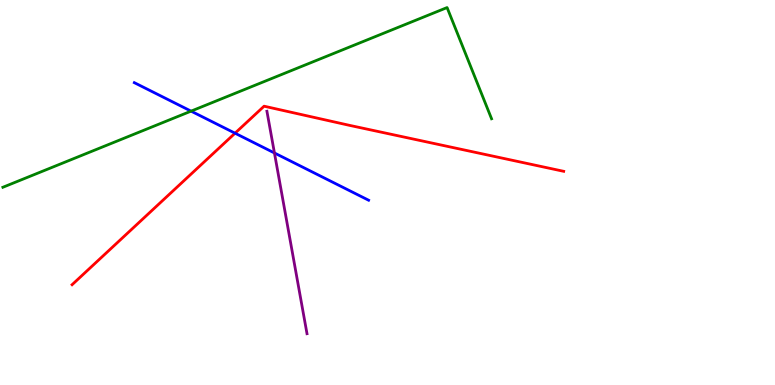[{'lines': ['blue', 'red'], 'intersections': [{'x': 3.03, 'y': 6.54}]}, {'lines': ['green', 'red'], 'intersections': []}, {'lines': ['purple', 'red'], 'intersections': []}, {'lines': ['blue', 'green'], 'intersections': [{'x': 2.47, 'y': 7.11}]}, {'lines': ['blue', 'purple'], 'intersections': [{'x': 3.54, 'y': 6.03}]}, {'lines': ['green', 'purple'], 'intersections': []}]